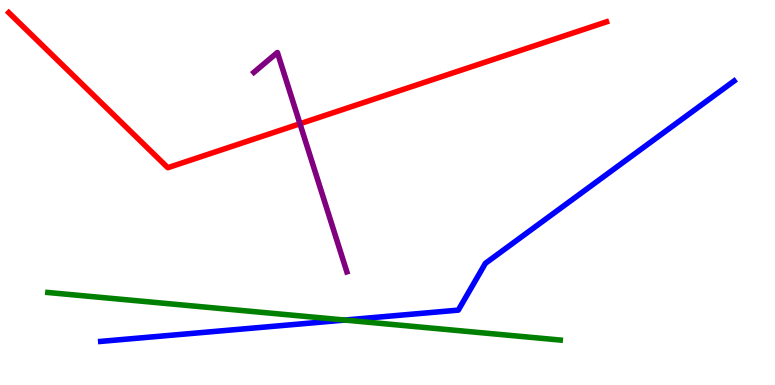[{'lines': ['blue', 'red'], 'intersections': []}, {'lines': ['green', 'red'], 'intersections': []}, {'lines': ['purple', 'red'], 'intersections': [{'x': 3.87, 'y': 6.79}]}, {'lines': ['blue', 'green'], 'intersections': [{'x': 4.45, 'y': 1.69}]}, {'lines': ['blue', 'purple'], 'intersections': []}, {'lines': ['green', 'purple'], 'intersections': []}]